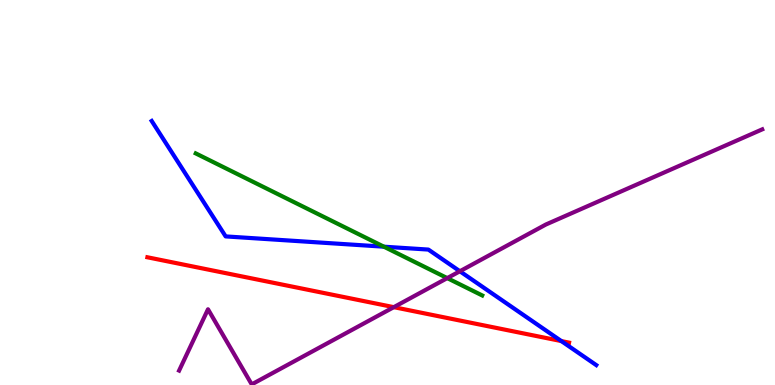[{'lines': ['blue', 'red'], 'intersections': [{'x': 7.24, 'y': 1.14}]}, {'lines': ['green', 'red'], 'intersections': []}, {'lines': ['purple', 'red'], 'intersections': [{'x': 5.08, 'y': 2.02}]}, {'lines': ['blue', 'green'], 'intersections': [{'x': 4.95, 'y': 3.59}]}, {'lines': ['blue', 'purple'], 'intersections': [{'x': 5.93, 'y': 2.95}]}, {'lines': ['green', 'purple'], 'intersections': [{'x': 5.77, 'y': 2.78}]}]